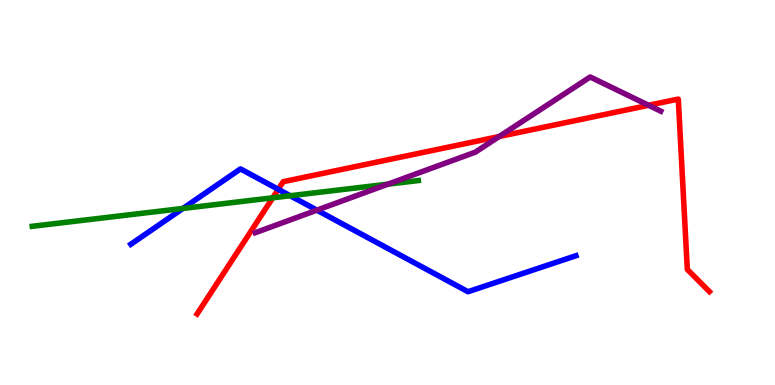[{'lines': ['blue', 'red'], 'intersections': [{'x': 3.59, 'y': 5.08}]}, {'lines': ['green', 'red'], 'intersections': [{'x': 3.52, 'y': 4.86}]}, {'lines': ['purple', 'red'], 'intersections': [{'x': 6.44, 'y': 6.45}, {'x': 8.37, 'y': 7.27}]}, {'lines': ['blue', 'green'], 'intersections': [{'x': 2.36, 'y': 4.59}, {'x': 3.74, 'y': 4.92}]}, {'lines': ['blue', 'purple'], 'intersections': [{'x': 4.09, 'y': 4.54}]}, {'lines': ['green', 'purple'], 'intersections': [{'x': 5.01, 'y': 5.22}]}]